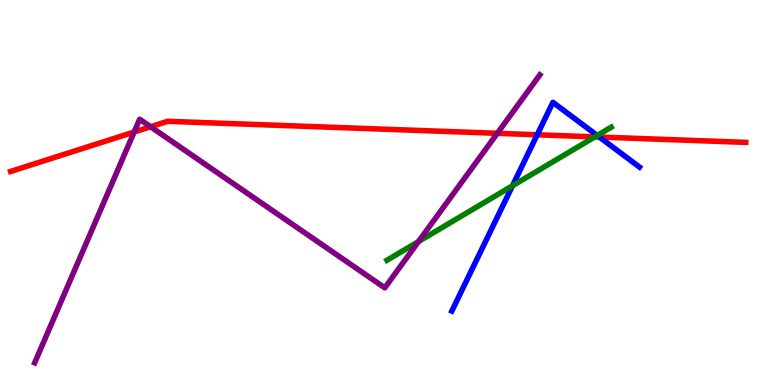[{'lines': ['blue', 'red'], 'intersections': [{'x': 6.93, 'y': 6.5}, {'x': 7.73, 'y': 6.44}]}, {'lines': ['green', 'red'], 'intersections': [{'x': 7.68, 'y': 6.44}]}, {'lines': ['purple', 'red'], 'intersections': [{'x': 1.73, 'y': 6.57}, {'x': 1.94, 'y': 6.71}, {'x': 6.42, 'y': 6.54}]}, {'lines': ['blue', 'green'], 'intersections': [{'x': 6.61, 'y': 5.18}, {'x': 7.71, 'y': 6.48}]}, {'lines': ['blue', 'purple'], 'intersections': []}, {'lines': ['green', 'purple'], 'intersections': [{'x': 5.4, 'y': 3.73}]}]